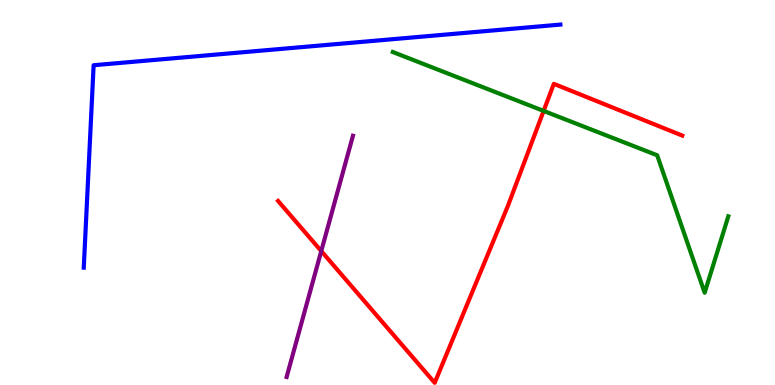[{'lines': ['blue', 'red'], 'intersections': []}, {'lines': ['green', 'red'], 'intersections': [{'x': 7.01, 'y': 7.12}]}, {'lines': ['purple', 'red'], 'intersections': [{'x': 4.15, 'y': 3.48}]}, {'lines': ['blue', 'green'], 'intersections': []}, {'lines': ['blue', 'purple'], 'intersections': []}, {'lines': ['green', 'purple'], 'intersections': []}]